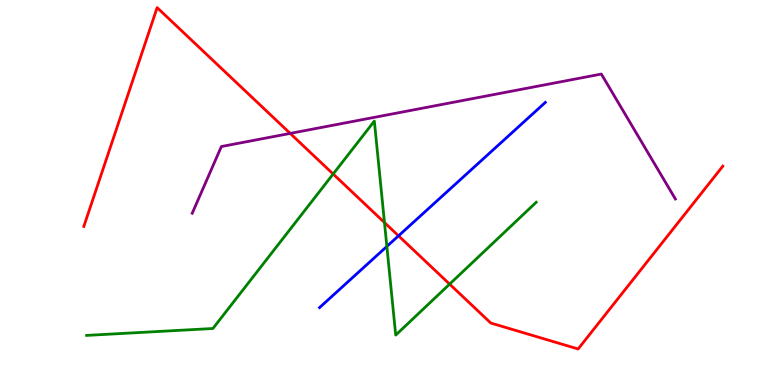[{'lines': ['blue', 'red'], 'intersections': [{'x': 5.14, 'y': 3.87}]}, {'lines': ['green', 'red'], 'intersections': [{'x': 4.3, 'y': 5.48}, {'x': 4.96, 'y': 4.22}, {'x': 5.8, 'y': 2.62}]}, {'lines': ['purple', 'red'], 'intersections': [{'x': 3.74, 'y': 6.53}]}, {'lines': ['blue', 'green'], 'intersections': [{'x': 4.99, 'y': 3.6}]}, {'lines': ['blue', 'purple'], 'intersections': []}, {'lines': ['green', 'purple'], 'intersections': []}]